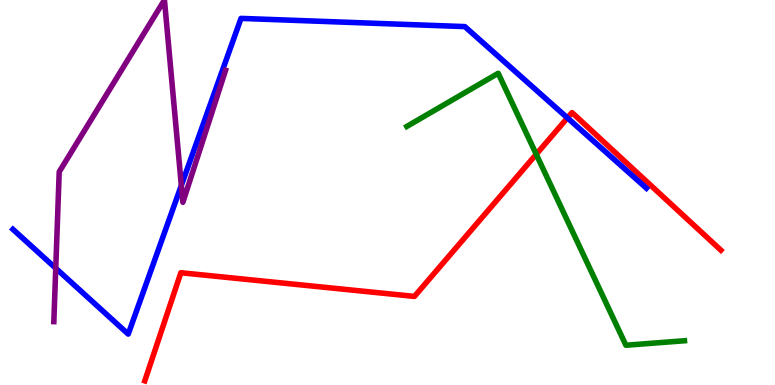[{'lines': ['blue', 'red'], 'intersections': [{'x': 7.32, 'y': 6.94}]}, {'lines': ['green', 'red'], 'intersections': [{'x': 6.92, 'y': 5.99}]}, {'lines': ['purple', 'red'], 'intersections': []}, {'lines': ['blue', 'green'], 'intersections': []}, {'lines': ['blue', 'purple'], 'intersections': [{'x': 0.719, 'y': 3.03}, {'x': 2.34, 'y': 5.18}]}, {'lines': ['green', 'purple'], 'intersections': []}]